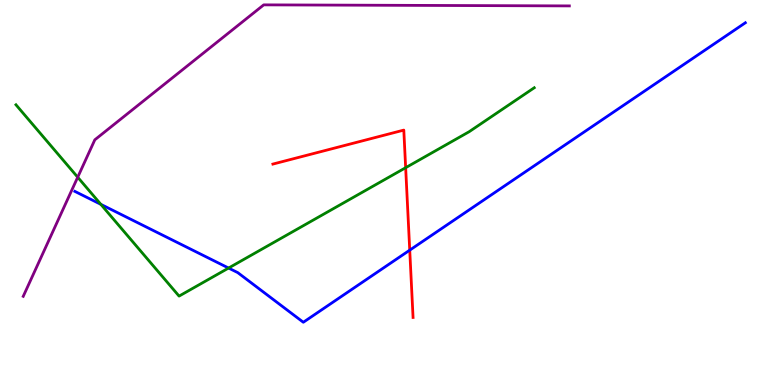[{'lines': ['blue', 'red'], 'intersections': [{'x': 5.29, 'y': 3.5}]}, {'lines': ['green', 'red'], 'intersections': [{'x': 5.23, 'y': 5.64}]}, {'lines': ['purple', 'red'], 'intersections': []}, {'lines': ['blue', 'green'], 'intersections': [{'x': 1.3, 'y': 4.69}, {'x': 2.95, 'y': 3.04}]}, {'lines': ['blue', 'purple'], 'intersections': []}, {'lines': ['green', 'purple'], 'intersections': [{'x': 1.0, 'y': 5.4}]}]